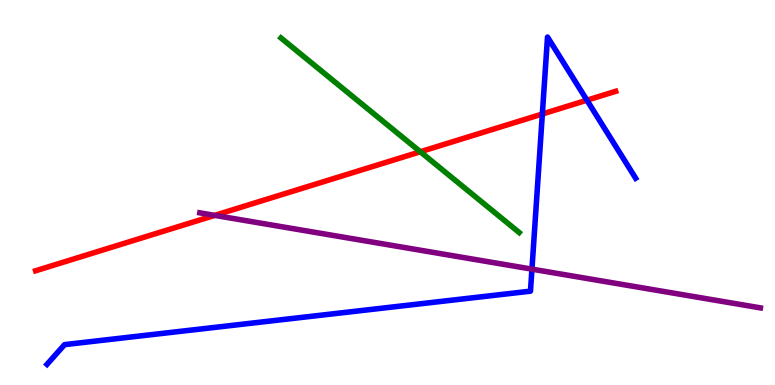[{'lines': ['blue', 'red'], 'intersections': [{'x': 7.0, 'y': 7.04}, {'x': 7.57, 'y': 7.4}]}, {'lines': ['green', 'red'], 'intersections': [{'x': 5.42, 'y': 6.06}]}, {'lines': ['purple', 'red'], 'intersections': [{'x': 2.77, 'y': 4.41}]}, {'lines': ['blue', 'green'], 'intersections': []}, {'lines': ['blue', 'purple'], 'intersections': [{'x': 6.86, 'y': 3.01}]}, {'lines': ['green', 'purple'], 'intersections': []}]